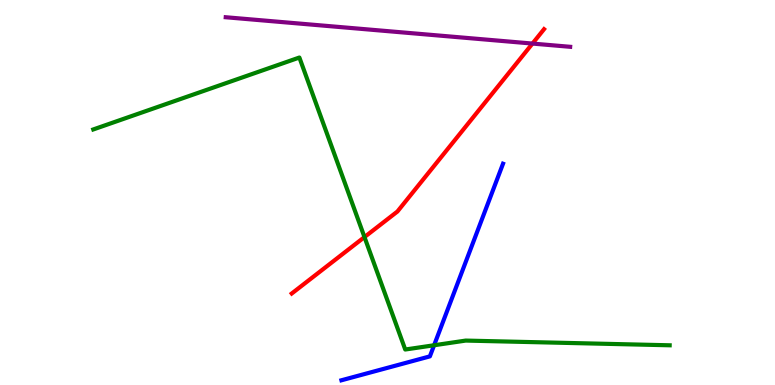[{'lines': ['blue', 'red'], 'intersections': []}, {'lines': ['green', 'red'], 'intersections': [{'x': 4.7, 'y': 3.84}]}, {'lines': ['purple', 'red'], 'intersections': [{'x': 6.87, 'y': 8.87}]}, {'lines': ['blue', 'green'], 'intersections': [{'x': 5.6, 'y': 1.03}]}, {'lines': ['blue', 'purple'], 'intersections': []}, {'lines': ['green', 'purple'], 'intersections': []}]